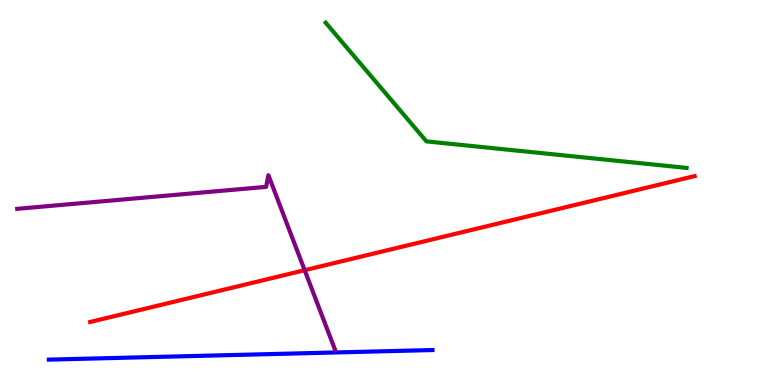[{'lines': ['blue', 'red'], 'intersections': []}, {'lines': ['green', 'red'], 'intersections': []}, {'lines': ['purple', 'red'], 'intersections': [{'x': 3.93, 'y': 2.98}]}, {'lines': ['blue', 'green'], 'intersections': []}, {'lines': ['blue', 'purple'], 'intersections': []}, {'lines': ['green', 'purple'], 'intersections': []}]